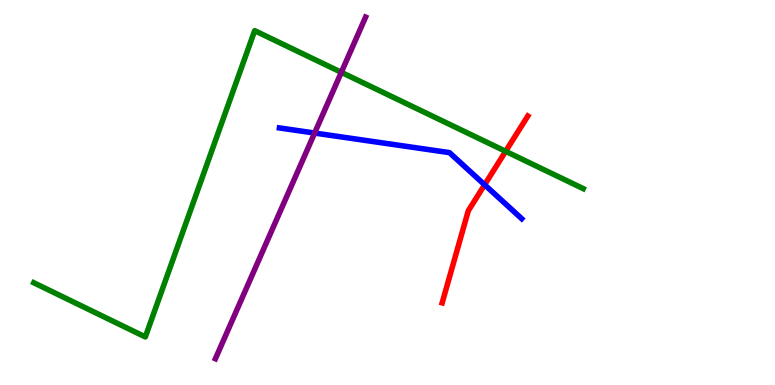[{'lines': ['blue', 'red'], 'intersections': [{'x': 6.25, 'y': 5.2}]}, {'lines': ['green', 'red'], 'intersections': [{'x': 6.52, 'y': 6.07}]}, {'lines': ['purple', 'red'], 'intersections': []}, {'lines': ['blue', 'green'], 'intersections': []}, {'lines': ['blue', 'purple'], 'intersections': [{'x': 4.06, 'y': 6.54}]}, {'lines': ['green', 'purple'], 'intersections': [{'x': 4.4, 'y': 8.12}]}]